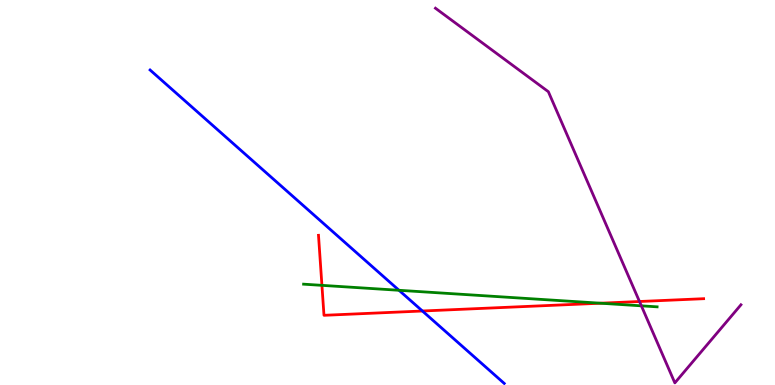[{'lines': ['blue', 'red'], 'intersections': [{'x': 5.45, 'y': 1.92}]}, {'lines': ['green', 'red'], 'intersections': [{'x': 4.15, 'y': 2.59}, {'x': 7.75, 'y': 2.12}]}, {'lines': ['purple', 'red'], 'intersections': [{'x': 8.25, 'y': 2.17}]}, {'lines': ['blue', 'green'], 'intersections': [{'x': 5.15, 'y': 2.46}]}, {'lines': ['blue', 'purple'], 'intersections': []}, {'lines': ['green', 'purple'], 'intersections': [{'x': 8.28, 'y': 2.06}]}]